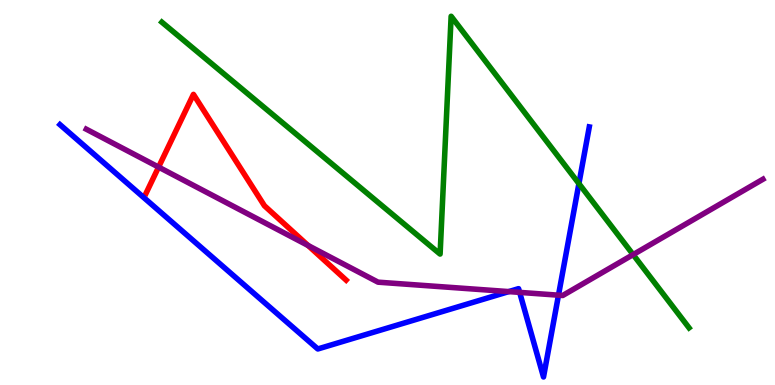[{'lines': ['blue', 'red'], 'intersections': []}, {'lines': ['green', 'red'], 'intersections': []}, {'lines': ['purple', 'red'], 'intersections': [{'x': 2.05, 'y': 5.66}, {'x': 3.98, 'y': 3.62}]}, {'lines': ['blue', 'green'], 'intersections': [{'x': 7.47, 'y': 5.23}]}, {'lines': ['blue', 'purple'], 'intersections': [{'x': 6.56, 'y': 2.43}, {'x': 6.71, 'y': 2.41}, {'x': 7.21, 'y': 2.33}]}, {'lines': ['green', 'purple'], 'intersections': [{'x': 8.17, 'y': 3.39}]}]